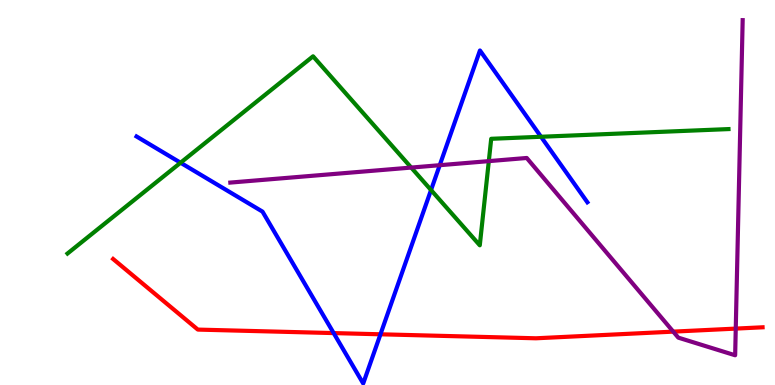[{'lines': ['blue', 'red'], 'intersections': [{'x': 4.31, 'y': 1.35}, {'x': 4.91, 'y': 1.32}]}, {'lines': ['green', 'red'], 'intersections': []}, {'lines': ['purple', 'red'], 'intersections': [{'x': 8.69, 'y': 1.39}, {'x': 9.49, 'y': 1.46}]}, {'lines': ['blue', 'green'], 'intersections': [{'x': 2.33, 'y': 5.77}, {'x': 5.56, 'y': 5.06}, {'x': 6.98, 'y': 6.45}]}, {'lines': ['blue', 'purple'], 'intersections': [{'x': 5.67, 'y': 5.71}]}, {'lines': ['green', 'purple'], 'intersections': [{'x': 5.31, 'y': 5.65}, {'x': 6.31, 'y': 5.81}]}]